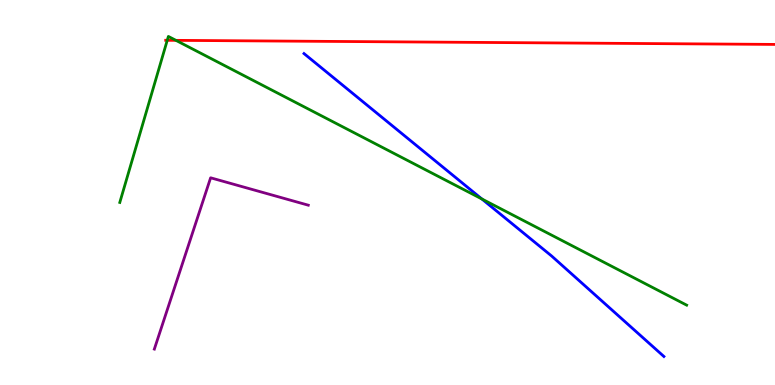[{'lines': ['blue', 'red'], 'intersections': []}, {'lines': ['green', 'red'], 'intersections': [{'x': 2.16, 'y': 8.95}, {'x': 2.27, 'y': 8.95}]}, {'lines': ['purple', 'red'], 'intersections': []}, {'lines': ['blue', 'green'], 'intersections': [{'x': 6.22, 'y': 4.83}]}, {'lines': ['blue', 'purple'], 'intersections': []}, {'lines': ['green', 'purple'], 'intersections': []}]